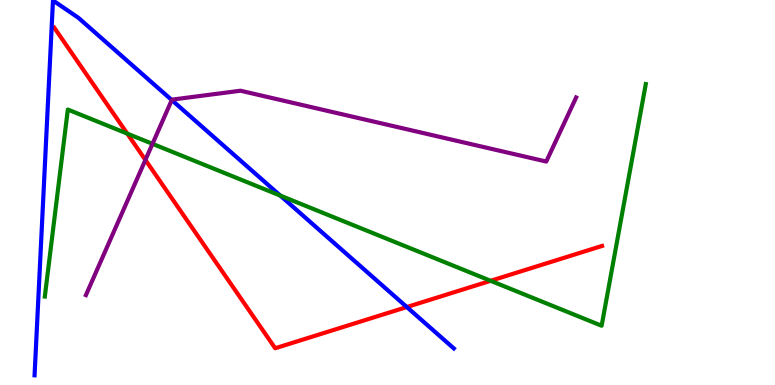[{'lines': ['blue', 'red'], 'intersections': [{'x': 5.25, 'y': 2.02}]}, {'lines': ['green', 'red'], 'intersections': [{'x': 1.64, 'y': 6.53}, {'x': 6.33, 'y': 2.71}]}, {'lines': ['purple', 'red'], 'intersections': [{'x': 1.88, 'y': 5.85}]}, {'lines': ['blue', 'green'], 'intersections': [{'x': 3.62, 'y': 4.92}]}, {'lines': ['blue', 'purple'], 'intersections': [{'x': 2.22, 'y': 7.4}]}, {'lines': ['green', 'purple'], 'intersections': [{'x': 1.97, 'y': 6.26}]}]